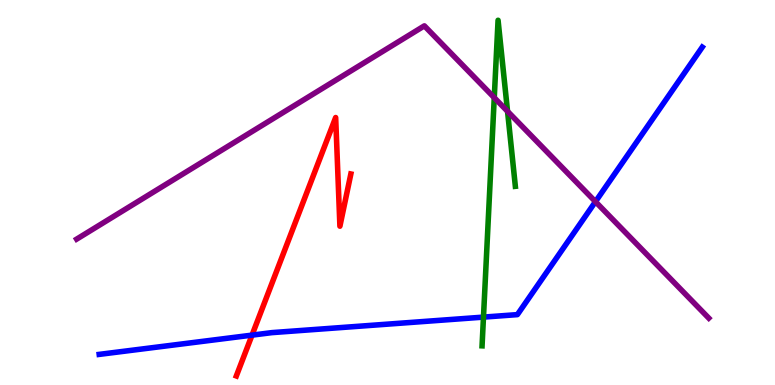[{'lines': ['blue', 'red'], 'intersections': [{'x': 3.25, 'y': 1.3}]}, {'lines': ['green', 'red'], 'intersections': []}, {'lines': ['purple', 'red'], 'intersections': []}, {'lines': ['blue', 'green'], 'intersections': [{'x': 6.24, 'y': 1.76}]}, {'lines': ['blue', 'purple'], 'intersections': [{'x': 7.68, 'y': 4.76}]}, {'lines': ['green', 'purple'], 'intersections': [{'x': 6.38, 'y': 7.46}, {'x': 6.55, 'y': 7.11}]}]